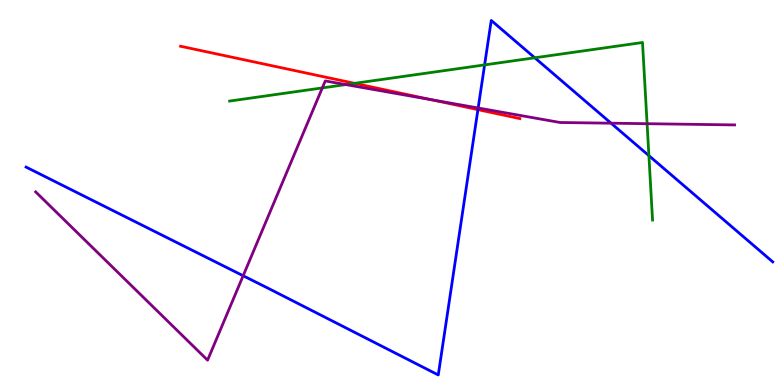[{'lines': ['blue', 'red'], 'intersections': [{'x': 6.17, 'y': 7.15}]}, {'lines': ['green', 'red'], 'intersections': [{'x': 4.58, 'y': 7.84}]}, {'lines': ['purple', 'red'], 'intersections': [{'x': 5.57, 'y': 7.41}]}, {'lines': ['blue', 'green'], 'intersections': [{'x': 6.25, 'y': 8.31}, {'x': 6.9, 'y': 8.5}, {'x': 8.37, 'y': 5.96}]}, {'lines': ['blue', 'purple'], 'intersections': [{'x': 3.14, 'y': 2.84}, {'x': 6.17, 'y': 7.19}, {'x': 7.88, 'y': 6.8}]}, {'lines': ['green', 'purple'], 'intersections': [{'x': 4.16, 'y': 7.72}, {'x': 4.46, 'y': 7.8}, {'x': 8.35, 'y': 6.79}]}]